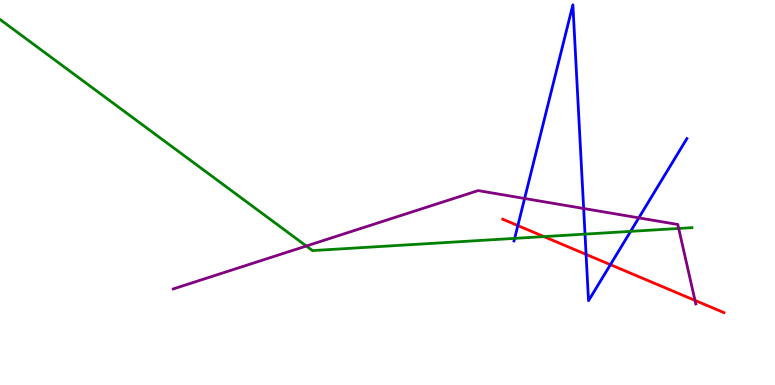[{'lines': ['blue', 'red'], 'intersections': [{'x': 6.68, 'y': 4.14}, {'x': 7.56, 'y': 3.39}, {'x': 7.88, 'y': 3.13}]}, {'lines': ['green', 'red'], 'intersections': [{'x': 7.02, 'y': 3.85}]}, {'lines': ['purple', 'red'], 'intersections': [{'x': 8.97, 'y': 2.2}]}, {'lines': ['blue', 'green'], 'intersections': [{'x': 6.64, 'y': 3.81}, {'x': 7.55, 'y': 3.92}, {'x': 8.14, 'y': 3.99}]}, {'lines': ['blue', 'purple'], 'intersections': [{'x': 6.77, 'y': 4.84}, {'x': 7.53, 'y': 4.58}, {'x': 8.24, 'y': 4.34}]}, {'lines': ['green', 'purple'], 'intersections': [{'x': 3.95, 'y': 3.61}, {'x': 8.76, 'y': 4.07}]}]